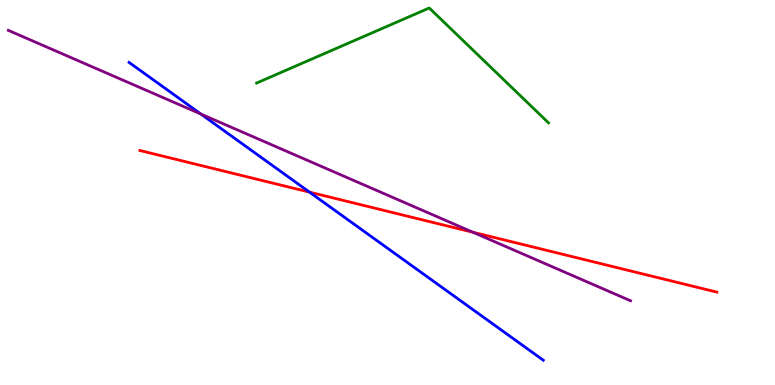[{'lines': ['blue', 'red'], 'intersections': [{'x': 3.99, 'y': 5.01}]}, {'lines': ['green', 'red'], 'intersections': []}, {'lines': ['purple', 'red'], 'intersections': [{'x': 6.1, 'y': 3.97}]}, {'lines': ['blue', 'green'], 'intersections': []}, {'lines': ['blue', 'purple'], 'intersections': [{'x': 2.59, 'y': 7.04}]}, {'lines': ['green', 'purple'], 'intersections': []}]